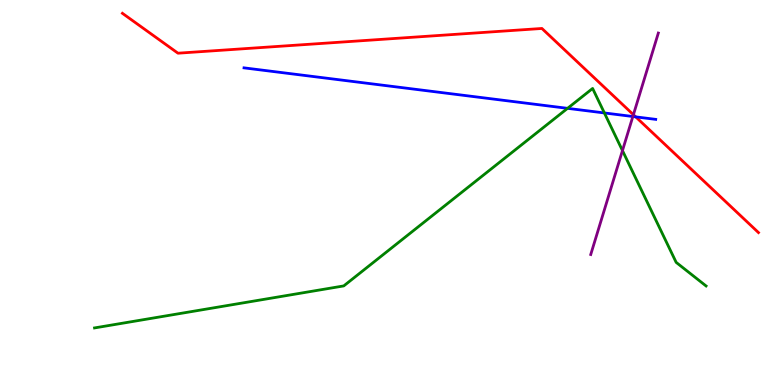[{'lines': ['blue', 'red'], 'intersections': [{'x': 8.2, 'y': 6.96}]}, {'lines': ['green', 'red'], 'intersections': []}, {'lines': ['purple', 'red'], 'intersections': [{'x': 8.17, 'y': 7.02}]}, {'lines': ['blue', 'green'], 'intersections': [{'x': 7.32, 'y': 7.19}, {'x': 7.8, 'y': 7.07}]}, {'lines': ['blue', 'purple'], 'intersections': [{'x': 8.17, 'y': 6.97}]}, {'lines': ['green', 'purple'], 'intersections': [{'x': 8.03, 'y': 6.09}]}]